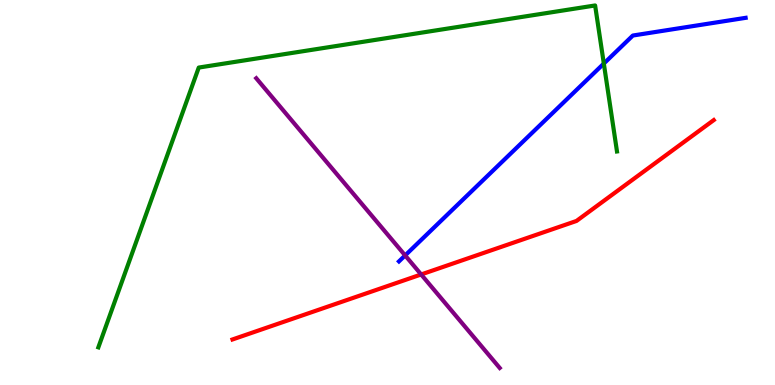[{'lines': ['blue', 'red'], 'intersections': []}, {'lines': ['green', 'red'], 'intersections': []}, {'lines': ['purple', 'red'], 'intersections': [{'x': 5.43, 'y': 2.87}]}, {'lines': ['blue', 'green'], 'intersections': [{'x': 7.79, 'y': 8.35}]}, {'lines': ['blue', 'purple'], 'intersections': [{'x': 5.23, 'y': 3.37}]}, {'lines': ['green', 'purple'], 'intersections': []}]